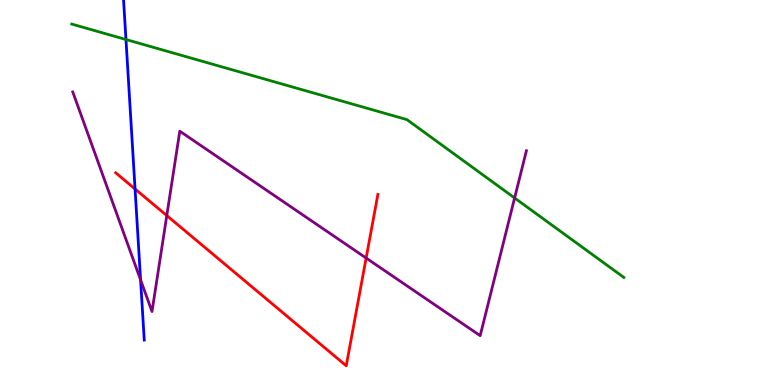[{'lines': ['blue', 'red'], 'intersections': [{'x': 1.74, 'y': 5.09}]}, {'lines': ['green', 'red'], 'intersections': []}, {'lines': ['purple', 'red'], 'intersections': [{'x': 2.15, 'y': 4.4}, {'x': 4.72, 'y': 3.3}]}, {'lines': ['blue', 'green'], 'intersections': [{'x': 1.63, 'y': 8.97}]}, {'lines': ['blue', 'purple'], 'intersections': [{'x': 1.81, 'y': 2.73}]}, {'lines': ['green', 'purple'], 'intersections': [{'x': 6.64, 'y': 4.86}]}]